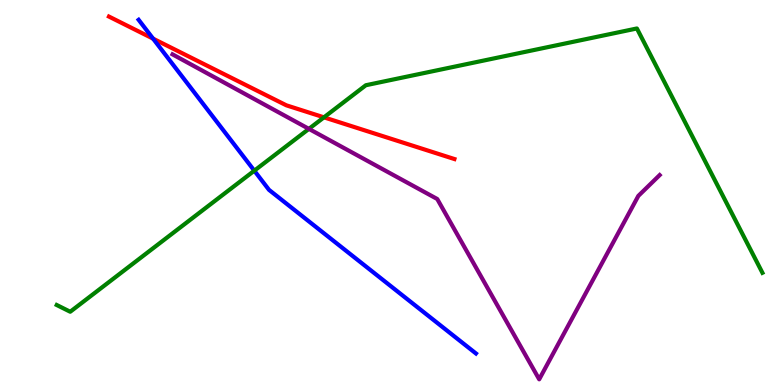[{'lines': ['blue', 'red'], 'intersections': [{'x': 1.98, 'y': 9.0}]}, {'lines': ['green', 'red'], 'intersections': [{'x': 4.18, 'y': 6.95}]}, {'lines': ['purple', 'red'], 'intersections': []}, {'lines': ['blue', 'green'], 'intersections': [{'x': 3.28, 'y': 5.57}]}, {'lines': ['blue', 'purple'], 'intersections': []}, {'lines': ['green', 'purple'], 'intersections': [{'x': 3.99, 'y': 6.65}]}]